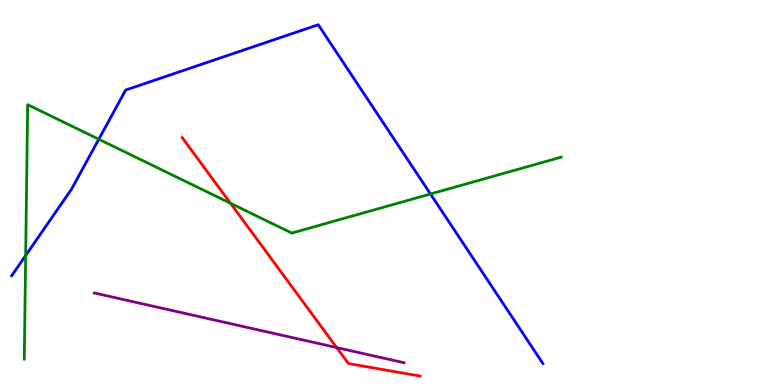[{'lines': ['blue', 'red'], 'intersections': []}, {'lines': ['green', 'red'], 'intersections': [{'x': 2.97, 'y': 4.72}]}, {'lines': ['purple', 'red'], 'intersections': [{'x': 4.34, 'y': 0.972}]}, {'lines': ['blue', 'green'], 'intersections': [{'x': 0.331, 'y': 3.36}, {'x': 1.27, 'y': 6.38}, {'x': 5.55, 'y': 4.96}]}, {'lines': ['blue', 'purple'], 'intersections': []}, {'lines': ['green', 'purple'], 'intersections': []}]